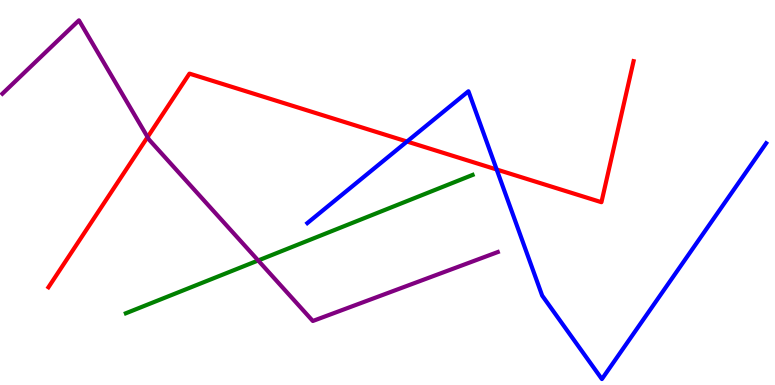[{'lines': ['blue', 'red'], 'intersections': [{'x': 5.25, 'y': 6.32}, {'x': 6.41, 'y': 5.6}]}, {'lines': ['green', 'red'], 'intersections': []}, {'lines': ['purple', 'red'], 'intersections': [{'x': 1.9, 'y': 6.44}]}, {'lines': ['blue', 'green'], 'intersections': []}, {'lines': ['blue', 'purple'], 'intersections': []}, {'lines': ['green', 'purple'], 'intersections': [{'x': 3.33, 'y': 3.23}]}]